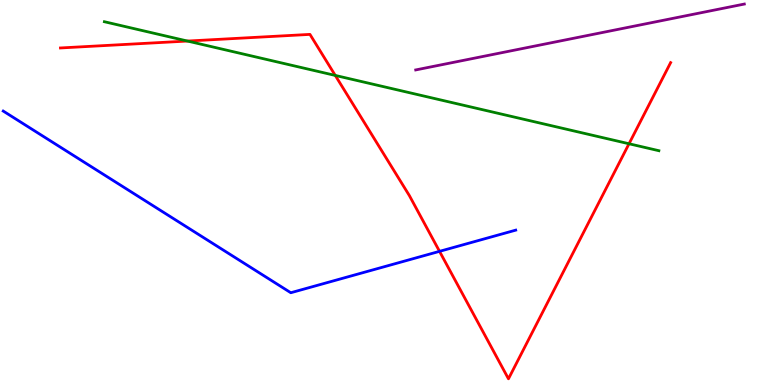[{'lines': ['blue', 'red'], 'intersections': [{'x': 5.67, 'y': 3.47}]}, {'lines': ['green', 'red'], 'intersections': [{'x': 2.42, 'y': 8.93}, {'x': 4.33, 'y': 8.04}, {'x': 8.12, 'y': 6.27}]}, {'lines': ['purple', 'red'], 'intersections': []}, {'lines': ['blue', 'green'], 'intersections': []}, {'lines': ['blue', 'purple'], 'intersections': []}, {'lines': ['green', 'purple'], 'intersections': []}]